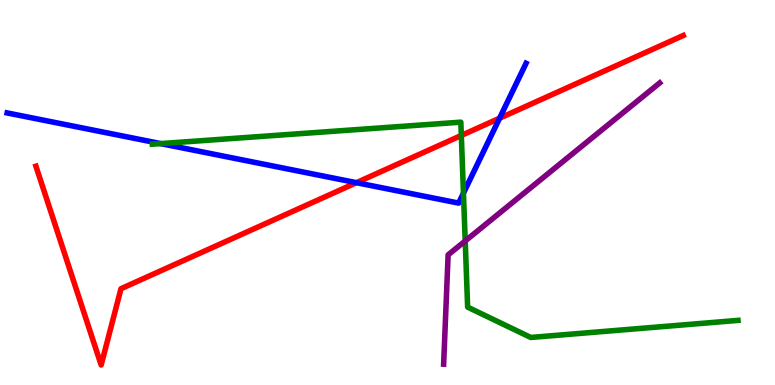[{'lines': ['blue', 'red'], 'intersections': [{'x': 4.6, 'y': 5.25}, {'x': 6.45, 'y': 6.93}]}, {'lines': ['green', 'red'], 'intersections': [{'x': 5.95, 'y': 6.48}]}, {'lines': ['purple', 'red'], 'intersections': []}, {'lines': ['blue', 'green'], 'intersections': [{'x': 2.07, 'y': 6.27}, {'x': 5.98, 'y': 4.98}]}, {'lines': ['blue', 'purple'], 'intersections': []}, {'lines': ['green', 'purple'], 'intersections': [{'x': 6.0, 'y': 3.74}]}]